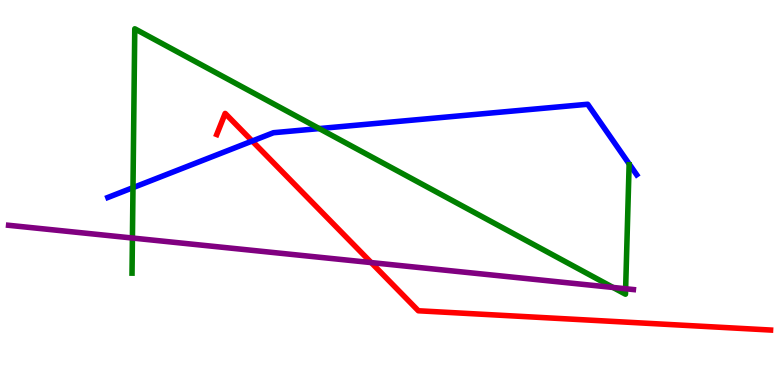[{'lines': ['blue', 'red'], 'intersections': [{'x': 3.25, 'y': 6.34}]}, {'lines': ['green', 'red'], 'intersections': []}, {'lines': ['purple', 'red'], 'intersections': [{'x': 4.79, 'y': 3.18}]}, {'lines': ['blue', 'green'], 'intersections': [{'x': 1.72, 'y': 5.13}, {'x': 4.12, 'y': 6.66}]}, {'lines': ['blue', 'purple'], 'intersections': []}, {'lines': ['green', 'purple'], 'intersections': [{'x': 1.71, 'y': 3.82}, {'x': 7.91, 'y': 2.53}, {'x': 8.07, 'y': 2.5}]}]